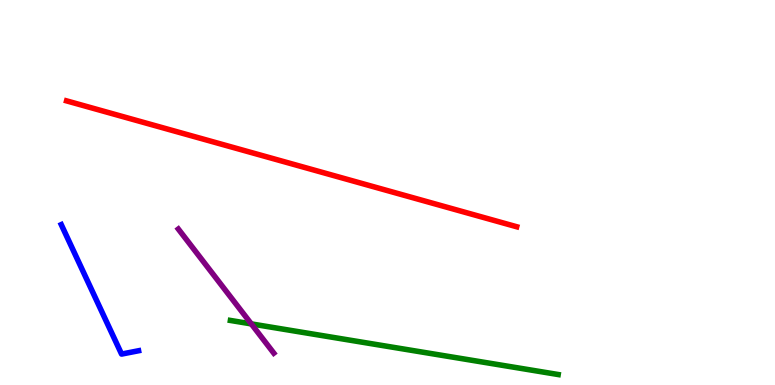[{'lines': ['blue', 'red'], 'intersections': []}, {'lines': ['green', 'red'], 'intersections': []}, {'lines': ['purple', 'red'], 'intersections': []}, {'lines': ['blue', 'green'], 'intersections': []}, {'lines': ['blue', 'purple'], 'intersections': []}, {'lines': ['green', 'purple'], 'intersections': [{'x': 3.24, 'y': 1.59}]}]